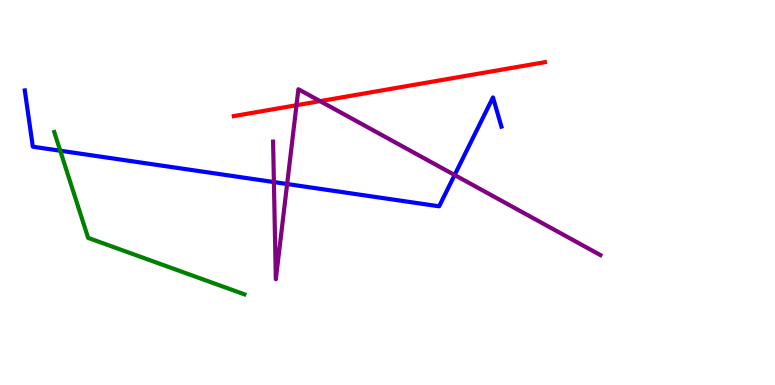[{'lines': ['blue', 'red'], 'intersections': []}, {'lines': ['green', 'red'], 'intersections': []}, {'lines': ['purple', 'red'], 'intersections': [{'x': 3.83, 'y': 7.27}, {'x': 4.13, 'y': 7.37}]}, {'lines': ['blue', 'green'], 'intersections': [{'x': 0.777, 'y': 6.09}]}, {'lines': ['blue', 'purple'], 'intersections': [{'x': 3.53, 'y': 5.27}, {'x': 3.7, 'y': 5.22}, {'x': 5.87, 'y': 5.45}]}, {'lines': ['green', 'purple'], 'intersections': []}]